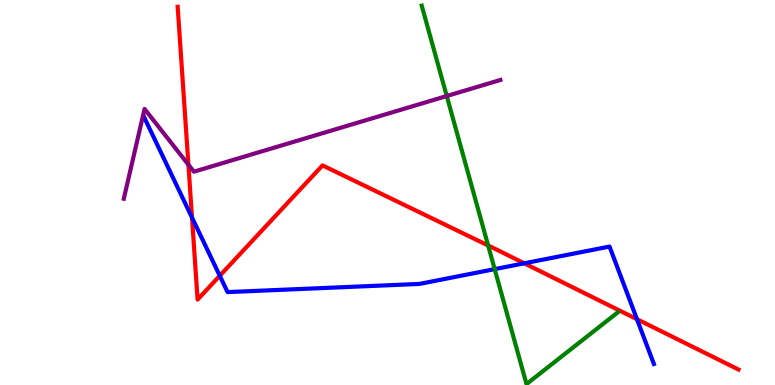[{'lines': ['blue', 'red'], 'intersections': [{'x': 2.48, 'y': 4.35}, {'x': 2.84, 'y': 2.84}, {'x': 6.76, 'y': 3.16}, {'x': 8.22, 'y': 1.71}]}, {'lines': ['green', 'red'], 'intersections': [{'x': 6.3, 'y': 3.62}]}, {'lines': ['purple', 'red'], 'intersections': [{'x': 2.43, 'y': 5.72}]}, {'lines': ['blue', 'green'], 'intersections': [{'x': 6.38, 'y': 3.01}]}, {'lines': ['blue', 'purple'], 'intersections': []}, {'lines': ['green', 'purple'], 'intersections': [{'x': 5.76, 'y': 7.51}]}]